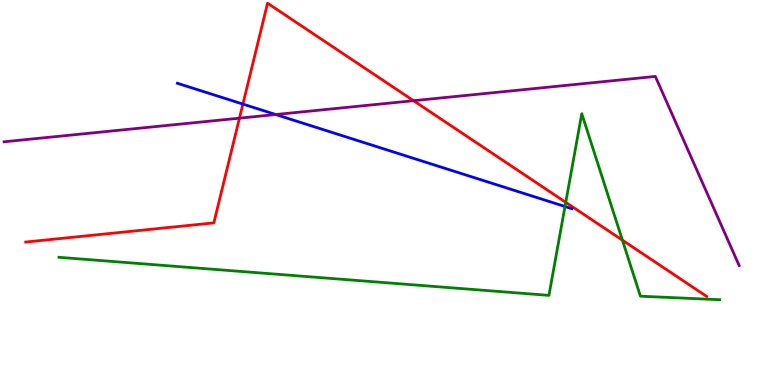[{'lines': ['blue', 'red'], 'intersections': [{'x': 3.13, 'y': 7.3}]}, {'lines': ['green', 'red'], 'intersections': [{'x': 7.3, 'y': 4.74}, {'x': 8.03, 'y': 3.76}]}, {'lines': ['purple', 'red'], 'intersections': [{'x': 3.09, 'y': 6.93}, {'x': 5.34, 'y': 7.38}]}, {'lines': ['blue', 'green'], 'intersections': [{'x': 7.29, 'y': 4.64}]}, {'lines': ['blue', 'purple'], 'intersections': [{'x': 3.56, 'y': 7.03}]}, {'lines': ['green', 'purple'], 'intersections': []}]